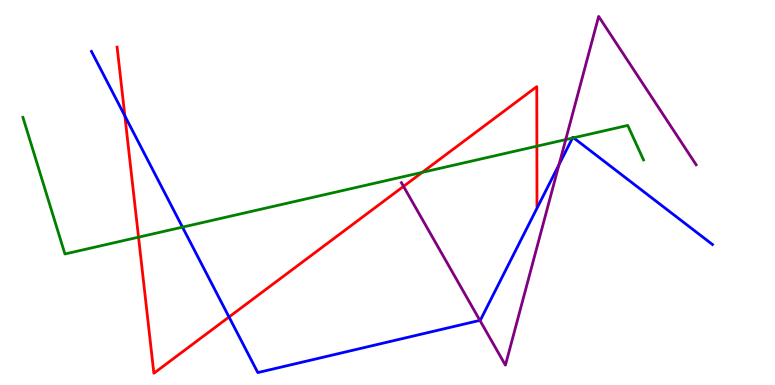[{'lines': ['blue', 'red'], 'intersections': [{'x': 1.61, 'y': 6.99}, {'x': 2.96, 'y': 1.77}]}, {'lines': ['green', 'red'], 'intersections': [{'x': 1.79, 'y': 3.84}, {'x': 5.45, 'y': 5.52}, {'x': 6.93, 'y': 6.2}]}, {'lines': ['purple', 'red'], 'intersections': [{'x': 5.21, 'y': 5.16}]}, {'lines': ['blue', 'green'], 'intersections': [{'x': 2.35, 'y': 4.1}, {'x': 7.39, 'y': 6.41}, {'x': 7.4, 'y': 6.42}]}, {'lines': ['blue', 'purple'], 'intersections': [{'x': 6.19, 'y': 1.68}, {'x': 7.21, 'y': 5.72}]}, {'lines': ['green', 'purple'], 'intersections': [{'x': 7.3, 'y': 6.37}]}]